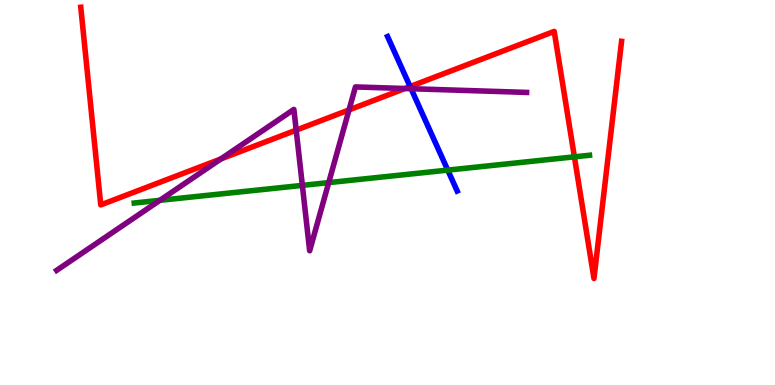[{'lines': ['blue', 'red'], 'intersections': [{'x': 5.29, 'y': 7.75}]}, {'lines': ['green', 'red'], 'intersections': [{'x': 7.41, 'y': 5.93}]}, {'lines': ['purple', 'red'], 'intersections': [{'x': 2.85, 'y': 5.87}, {'x': 3.82, 'y': 6.62}, {'x': 4.5, 'y': 7.15}, {'x': 5.23, 'y': 7.7}]}, {'lines': ['blue', 'green'], 'intersections': [{'x': 5.78, 'y': 5.58}]}, {'lines': ['blue', 'purple'], 'intersections': [{'x': 5.3, 'y': 7.7}]}, {'lines': ['green', 'purple'], 'intersections': [{'x': 2.06, 'y': 4.8}, {'x': 3.9, 'y': 5.19}, {'x': 4.24, 'y': 5.26}]}]